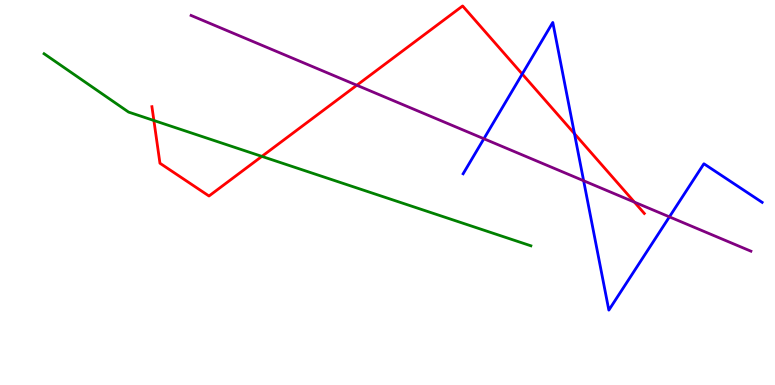[{'lines': ['blue', 'red'], 'intersections': [{'x': 6.74, 'y': 8.08}, {'x': 7.41, 'y': 6.53}]}, {'lines': ['green', 'red'], 'intersections': [{'x': 1.99, 'y': 6.87}, {'x': 3.38, 'y': 5.94}]}, {'lines': ['purple', 'red'], 'intersections': [{'x': 4.6, 'y': 7.79}, {'x': 8.19, 'y': 4.75}]}, {'lines': ['blue', 'green'], 'intersections': []}, {'lines': ['blue', 'purple'], 'intersections': [{'x': 6.24, 'y': 6.4}, {'x': 7.53, 'y': 5.31}, {'x': 8.64, 'y': 4.37}]}, {'lines': ['green', 'purple'], 'intersections': []}]